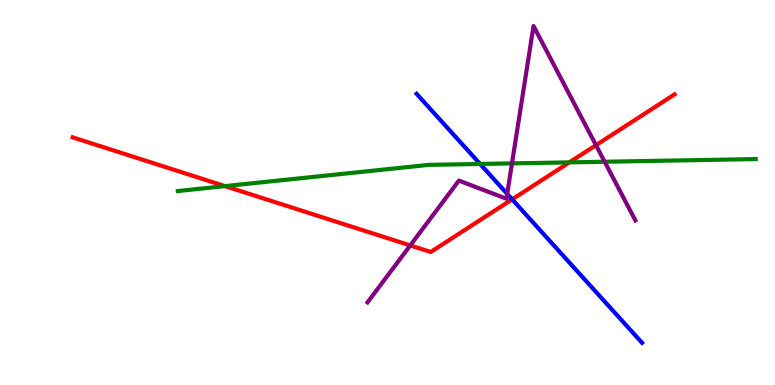[{'lines': ['blue', 'red'], 'intersections': [{'x': 6.61, 'y': 4.82}]}, {'lines': ['green', 'red'], 'intersections': [{'x': 2.9, 'y': 5.17}, {'x': 7.35, 'y': 5.78}]}, {'lines': ['purple', 'red'], 'intersections': [{'x': 5.29, 'y': 3.63}, {'x': 7.69, 'y': 6.23}]}, {'lines': ['blue', 'green'], 'intersections': [{'x': 6.19, 'y': 5.74}]}, {'lines': ['blue', 'purple'], 'intersections': [{'x': 6.54, 'y': 4.96}]}, {'lines': ['green', 'purple'], 'intersections': [{'x': 6.61, 'y': 5.76}, {'x': 7.8, 'y': 5.8}]}]